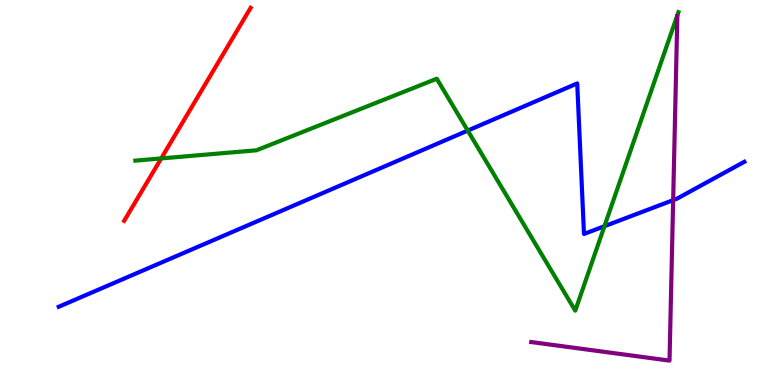[{'lines': ['blue', 'red'], 'intersections': []}, {'lines': ['green', 'red'], 'intersections': [{'x': 2.08, 'y': 5.89}]}, {'lines': ['purple', 'red'], 'intersections': []}, {'lines': ['blue', 'green'], 'intersections': [{'x': 6.04, 'y': 6.61}, {'x': 7.8, 'y': 4.12}]}, {'lines': ['blue', 'purple'], 'intersections': [{'x': 8.69, 'y': 4.8}]}, {'lines': ['green', 'purple'], 'intersections': []}]